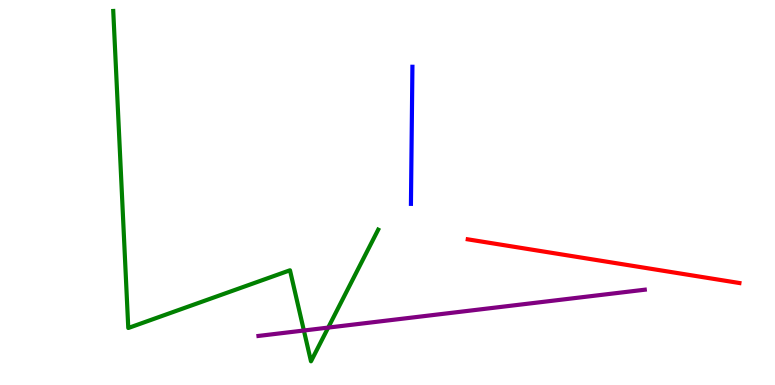[{'lines': ['blue', 'red'], 'intersections': []}, {'lines': ['green', 'red'], 'intersections': []}, {'lines': ['purple', 'red'], 'intersections': []}, {'lines': ['blue', 'green'], 'intersections': []}, {'lines': ['blue', 'purple'], 'intersections': []}, {'lines': ['green', 'purple'], 'intersections': [{'x': 3.92, 'y': 1.42}, {'x': 4.23, 'y': 1.49}]}]